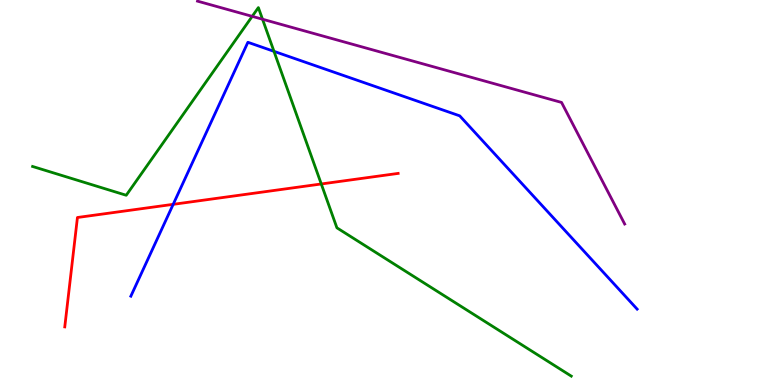[{'lines': ['blue', 'red'], 'intersections': [{'x': 2.23, 'y': 4.69}]}, {'lines': ['green', 'red'], 'intersections': [{'x': 4.15, 'y': 5.22}]}, {'lines': ['purple', 'red'], 'intersections': []}, {'lines': ['blue', 'green'], 'intersections': [{'x': 3.54, 'y': 8.67}]}, {'lines': ['blue', 'purple'], 'intersections': []}, {'lines': ['green', 'purple'], 'intersections': [{'x': 3.25, 'y': 9.58}, {'x': 3.39, 'y': 9.5}]}]